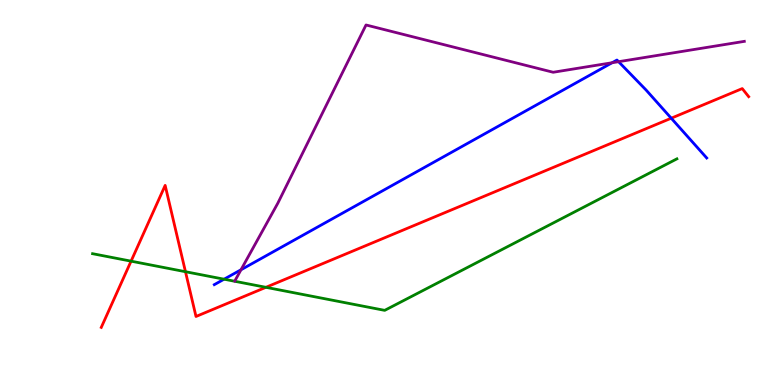[{'lines': ['blue', 'red'], 'intersections': [{'x': 8.66, 'y': 6.93}]}, {'lines': ['green', 'red'], 'intersections': [{'x': 1.69, 'y': 3.22}, {'x': 2.39, 'y': 2.94}, {'x': 3.43, 'y': 2.54}]}, {'lines': ['purple', 'red'], 'intersections': []}, {'lines': ['blue', 'green'], 'intersections': [{'x': 2.89, 'y': 2.75}]}, {'lines': ['blue', 'purple'], 'intersections': [{'x': 3.11, 'y': 2.99}, {'x': 7.9, 'y': 8.37}, {'x': 7.98, 'y': 8.4}]}, {'lines': ['green', 'purple'], 'intersections': []}]